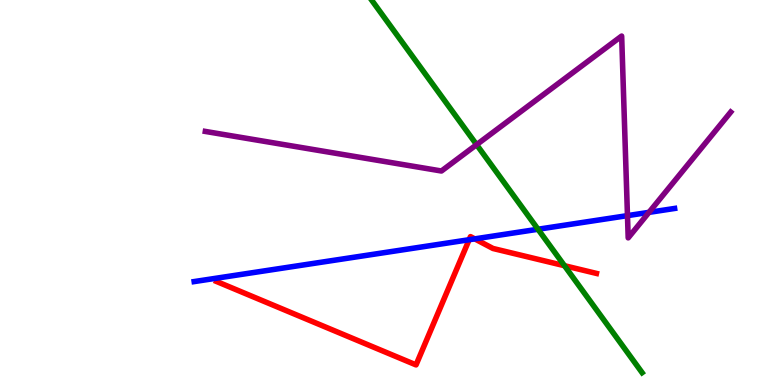[{'lines': ['blue', 'red'], 'intersections': [{'x': 6.05, 'y': 3.77}, {'x': 6.13, 'y': 3.8}]}, {'lines': ['green', 'red'], 'intersections': [{'x': 7.28, 'y': 3.1}]}, {'lines': ['purple', 'red'], 'intersections': []}, {'lines': ['blue', 'green'], 'intersections': [{'x': 6.94, 'y': 4.05}]}, {'lines': ['blue', 'purple'], 'intersections': [{'x': 8.1, 'y': 4.4}, {'x': 8.37, 'y': 4.48}]}, {'lines': ['green', 'purple'], 'intersections': [{'x': 6.15, 'y': 6.24}]}]